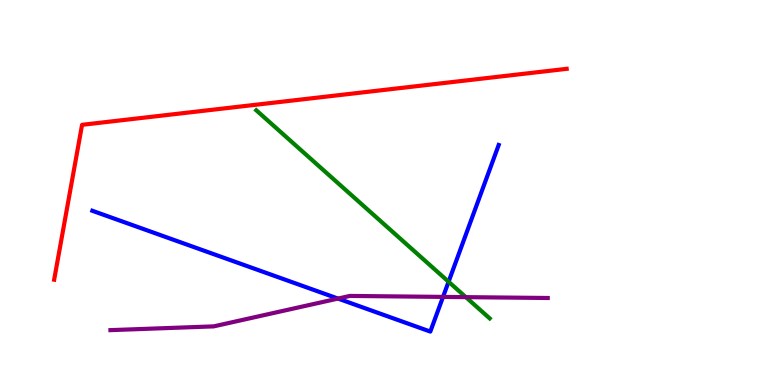[{'lines': ['blue', 'red'], 'intersections': []}, {'lines': ['green', 'red'], 'intersections': []}, {'lines': ['purple', 'red'], 'intersections': []}, {'lines': ['blue', 'green'], 'intersections': [{'x': 5.79, 'y': 2.68}]}, {'lines': ['blue', 'purple'], 'intersections': [{'x': 4.36, 'y': 2.24}, {'x': 5.72, 'y': 2.29}]}, {'lines': ['green', 'purple'], 'intersections': [{'x': 6.01, 'y': 2.28}]}]